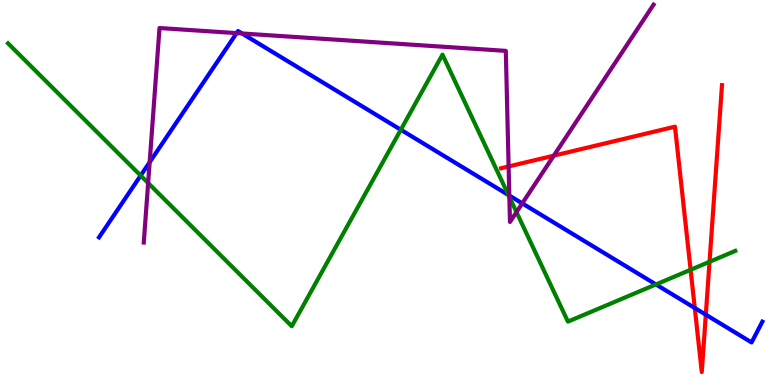[{'lines': ['blue', 'red'], 'intersections': [{'x': 8.96, 'y': 2.0}, {'x': 9.11, 'y': 1.83}]}, {'lines': ['green', 'red'], 'intersections': [{'x': 8.91, 'y': 2.99}, {'x': 9.16, 'y': 3.2}]}, {'lines': ['purple', 'red'], 'intersections': [{'x': 6.56, 'y': 5.68}, {'x': 7.15, 'y': 5.96}]}, {'lines': ['blue', 'green'], 'intersections': [{'x': 1.81, 'y': 5.44}, {'x': 5.17, 'y': 6.63}, {'x': 6.56, 'y': 4.93}, {'x': 8.46, 'y': 2.61}]}, {'lines': ['blue', 'purple'], 'intersections': [{'x': 1.93, 'y': 5.79}, {'x': 3.05, 'y': 9.14}, {'x': 3.12, 'y': 9.13}, {'x': 6.57, 'y': 4.92}, {'x': 6.74, 'y': 4.72}]}, {'lines': ['green', 'purple'], 'intersections': [{'x': 1.91, 'y': 5.25}, {'x': 6.57, 'y': 4.88}, {'x': 6.66, 'y': 4.49}]}]